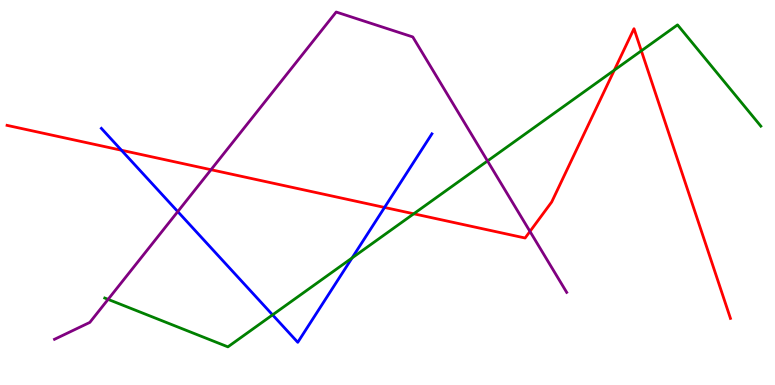[{'lines': ['blue', 'red'], 'intersections': [{'x': 1.57, 'y': 6.1}, {'x': 4.96, 'y': 4.61}]}, {'lines': ['green', 'red'], 'intersections': [{'x': 5.34, 'y': 4.45}, {'x': 7.93, 'y': 8.18}, {'x': 8.28, 'y': 8.68}]}, {'lines': ['purple', 'red'], 'intersections': [{'x': 2.72, 'y': 5.59}, {'x': 6.84, 'y': 3.99}]}, {'lines': ['blue', 'green'], 'intersections': [{'x': 3.52, 'y': 1.82}, {'x': 4.54, 'y': 3.3}]}, {'lines': ['blue', 'purple'], 'intersections': [{'x': 2.29, 'y': 4.5}]}, {'lines': ['green', 'purple'], 'intersections': [{'x': 1.39, 'y': 2.22}, {'x': 6.29, 'y': 5.82}]}]